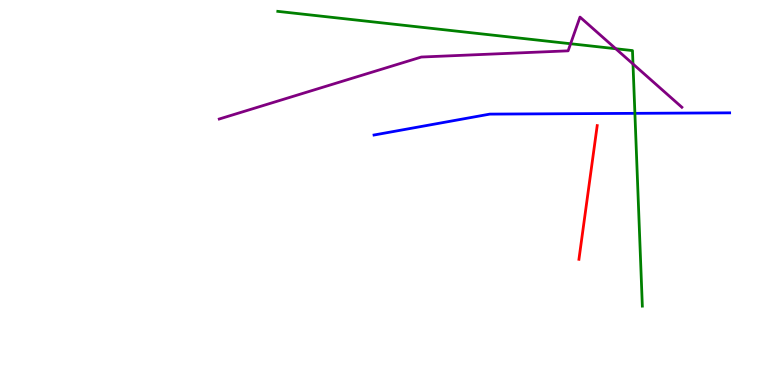[{'lines': ['blue', 'red'], 'intersections': []}, {'lines': ['green', 'red'], 'intersections': []}, {'lines': ['purple', 'red'], 'intersections': []}, {'lines': ['blue', 'green'], 'intersections': [{'x': 8.19, 'y': 7.06}]}, {'lines': ['blue', 'purple'], 'intersections': []}, {'lines': ['green', 'purple'], 'intersections': [{'x': 7.36, 'y': 8.86}, {'x': 7.95, 'y': 8.73}, {'x': 8.17, 'y': 8.34}]}]